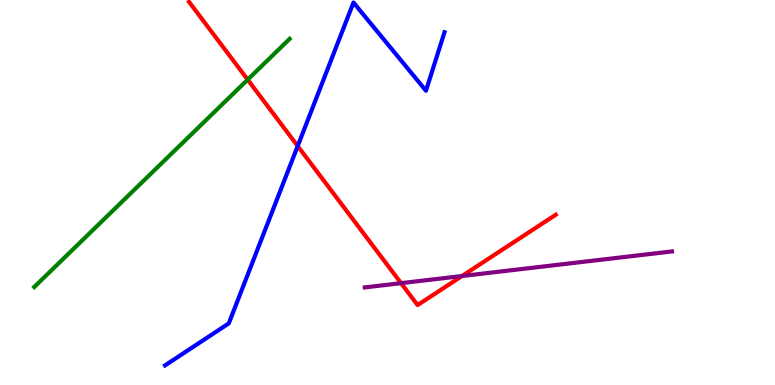[{'lines': ['blue', 'red'], 'intersections': [{'x': 3.84, 'y': 6.21}]}, {'lines': ['green', 'red'], 'intersections': [{'x': 3.2, 'y': 7.93}]}, {'lines': ['purple', 'red'], 'intersections': [{'x': 5.18, 'y': 2.65}, {'x': 5.96, 'y': 2.83}]}, {'lines': ['blue', 'green'], 'intersections': []}, {'lines': ['blue', 'purple'], 'intersections': []}, {'lines': ['green', 'purple'], 'intersections': []}]